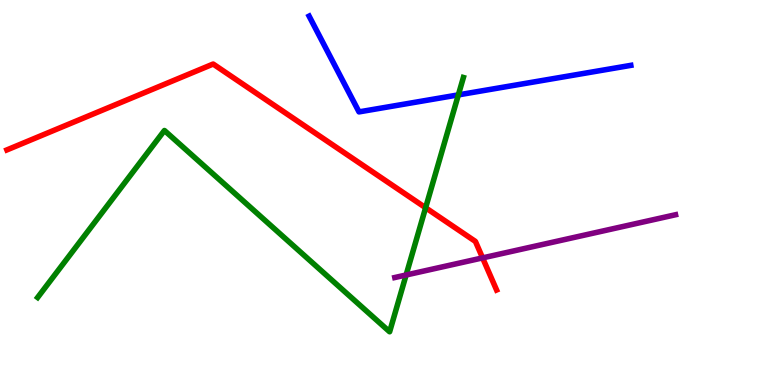[{'lines': ['blue', 'red'], 'intersections': []}, {'lines': ['green', 'red'], 'intersections': [{'x': 5.49, 'y': 4.6}]}, {'lines': ['purple', 'red'], 'intersections': [{'x': 6.23, 'y': 3.3}]}, {'lines': ['blue', 'green'], 'intersections': [{'x': 5.91, 'y': 7.54}]}, {'lines': ['blue', 'purple'], 'intersections': []}, {'lines': ['green', 'purple'], 'intersections': [{'x': 5.24, 'y': 2.86}]}]